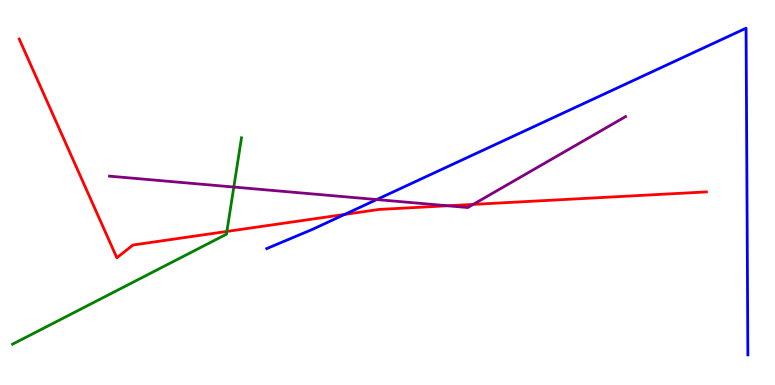[{'lines': ['blue', 'red'], 'intersections': [{'x': 4.45, 'y': 4.43}]}, {'lines': ['green', 'red'], 'intersections': [{'x': 2.93, 'y': 3.99}]}, {'lines': ['purple', 'red'], 'intersections': [{'x': 5.78, 'y': 4.66}, {'x': 6.11, 'y': 4.69}]}, {'lines': ['blue', 'green'], 'intersections': []}, {'lines': ['blue', 'purple'], 'intersections': [{'x': 4.86, 'y': 4.82}]}, {'lines': ['green', 'purple'], 'intersections': [{'x': 3.02, 'y': 5.14}]}]